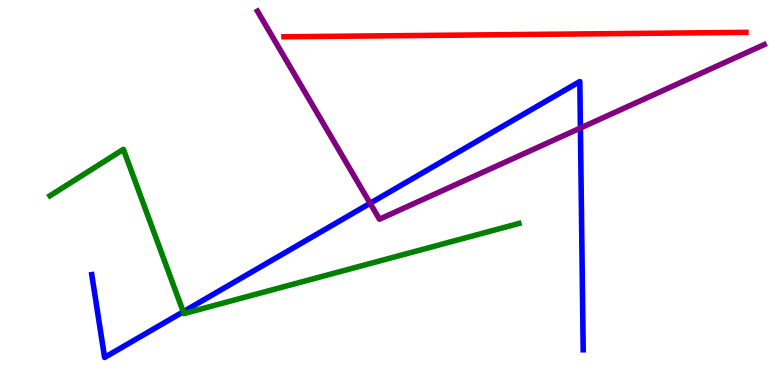[{'lines': ['blue', 'red'], 'intersections': []}, {'lines': ['green', 'red'], 'intersections': []}, {'lines': ['purple', 'red'], 'intersections': []}, {'lines': ['blue', 'green'], 'intersections': [{'x': 2.36, 'y': 1.9}]}, {'lines': ['blue', 'purple'], 'intersections': [{'x': 4.78, 'y': 4.72}, {'x': 7.49, 'y': 6.67}]}, {'lines': ['green', 'purple'], 'intersections': []}]